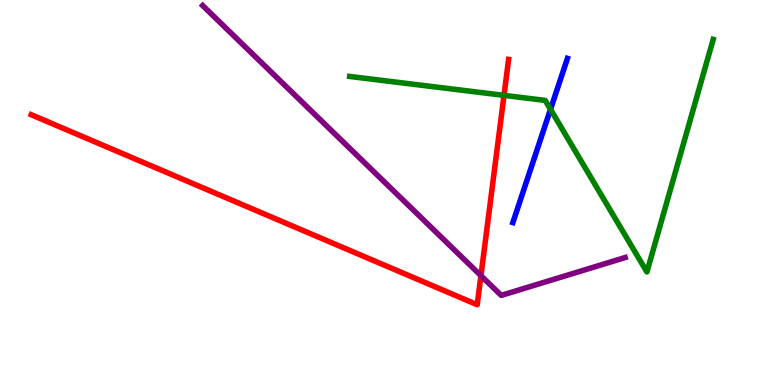[{'lines': ['blue', 'red'], 'intersections': []}, {'lines': ['green', 'red'], 'intersections': [{'x': 6.5, 'y': 7.52}]}, {'lines': ['purple', 'red'], 'intersections': [{'x': 6.21, 'y': 2.84}]}, {'lines': ['blue', 'green'], 'intersections': [{'x': 7.1, 'y': 7.16}]}, {'lines': ['blue', 'purple'], 'intersections': []}, {'lines': ['green', 'purple'], 'intersections': []}]